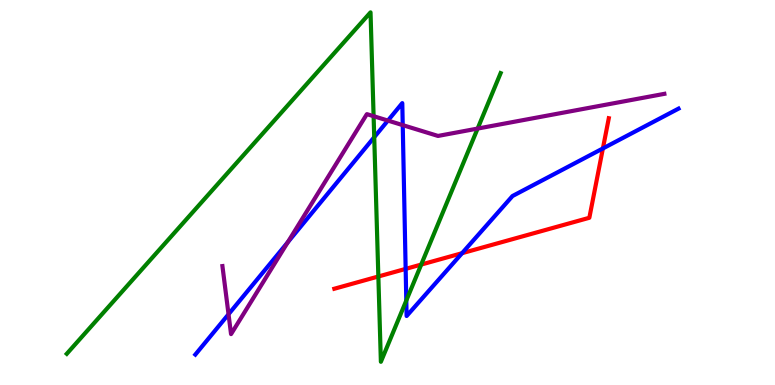[{'lines': ['blue', 'red'], 'intersections': [{'x': 5.23, 'y': 3.02}, {'x': 5.96, 'y': 3.42}, {'x': 7.78, 'y': 6.14}]}, {'lines': ['green', 'red'], 'intersections': [{'x': 4.88, 'y': 2.82}, {'x': 5.44, 'y': 3.13}]}, {'lines': ['purple', 'red'], 'intersections': []}, {'lines': ['blue', 'green'], 'intersections': [{'x': 4.83, 'y': 6.44}, {'x': 5.24, 'y': 2.19}]}, {'lines': ['blue', 'purple'], 'intersections': [{'x': 2.95, 'y': 1.84}, {'x': 3.71, 'y': 3.71}, {'x': 5.01, 'y': 6.87}, {'x': 5.2, 'y': 6.75}]}, {'lines': ['green', 'purple'], 'intersections': [{'x': 4.82, 'y': 6.98}, {'x': 6.16, 'y': 6.66}]}]